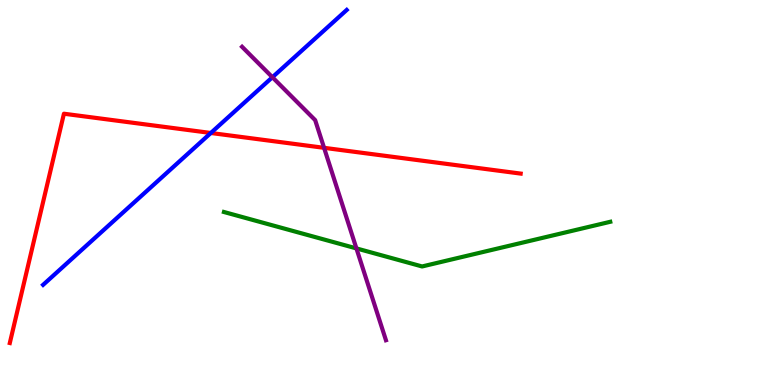[{'lines': ['blue', 'red'], 'intersections': [{'x': 2.72, 'y': 6.55}]}, {'lines': ['green', 'red'], 'intersections': []}, {'lines': ['purple', 'red'], 'intersections': [{'x': 4.18, 'y': 6.16}]}, {'lines': ['blue', 'green'], 'intersections': []}, {'lines': ['blue', 'purple'], 'intersections': [{'x': 3.51, 'y': 7.99}]}, {'lines': ['green', 'purple'], 'intersections': [{'x': 4.6, 'y': 3.55}]}]